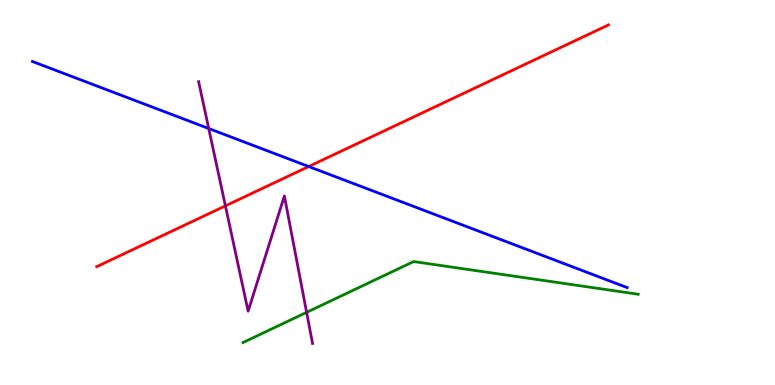[{'lines': ['blue', 'red'], 'intersections': [{'x': 3.98, 'y': 5.67}]}, {'lines': ['green', 'red'], 'intersections': []}, {'lines': ['purple', 'red'], 'intersections': [{'x': 2.91, 'y': 4.65}]}, {'lines': ['blue', 'green'], 'intersections': []}, {'lines': ['blue', 'purple'], 'intersections': [{'x': 2.69, 'y': 6.66}]}, {'lines': ['green', 'purple'], 'intersections': [{'x': 3.96, 'y': 1.89}]}]